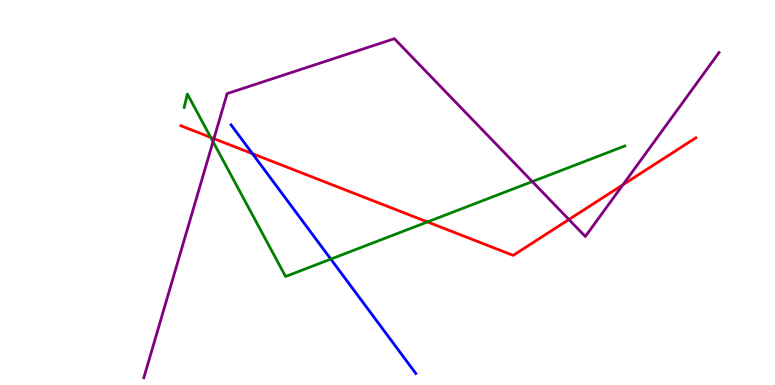[{'lines': ['blue', 'red'], 'intersections': [{'x': 3.26, 'y': 6.01}]}, {'lines': ['green', 'red'], 'intersections': [{'x': 2.72, 'y': 6.43}, {'x': 5.52, 'y': 4.24}]}, {'lines': ['purple', 'red'], 'intersections': [{'x': 2.76, 'y': 6.4}, {'x': 7.34, 'y': 4.3}, {'x': 8.04, 'y': 5.2}]}, {'lines': ['blue', 'green'], 'intersections': [{'x': 4.27, 'y': 3.27}]}, {'lines': ['blue', 'purple'], 'intersections': []}, {'lines': ['green', 'purple'], 'intersections': [{'x': 2.75, 'y': 6.32}, {'x': 6.87, 'y': 5.28}]}]